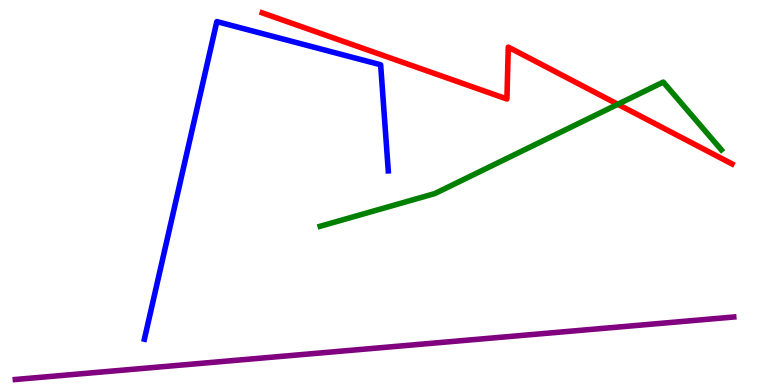[{'lines': ['blue', 'red'], 'intersections': []}, {'lines': ['green', 'red'], 'intersections': [{'x': 7.97, 'y': 7.29}]}, {'lines': ['purple', 'red'], 'intersections': []}, {'lines': ['blue', 'green'], 'intersections': []}, {'lines': ['blue', 'purple'], 'intersections': []}, {'lines': ['green', 'purple'], 'intersections': []}]